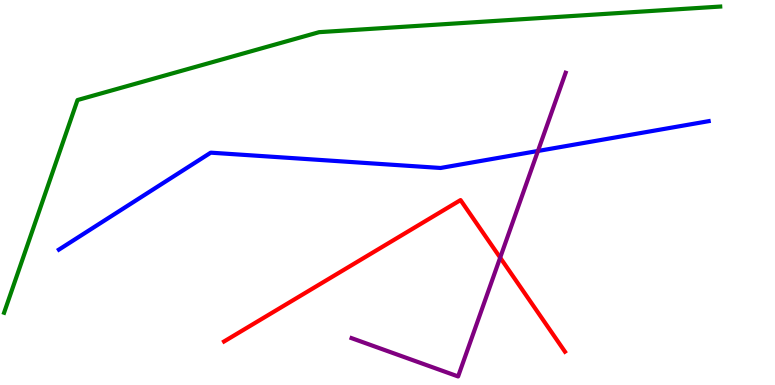[{'lines': ['blue', 'red'], 'intersections': []}, {'lines': ['green', 'red'], 'intersections': []}, {'lines': ['purple', 'red'], 'intersections': [{'x': 6.45, 'y': 3.31}]}, {'lines': ['blue', 'green'], 'intersections': []}, {'lines': ['blue', 'purple'], 'intersections': [{'x': 6.94, 'y': 6.08}]}, {'lines': ['green', 'purple'], 'intersections': []}]